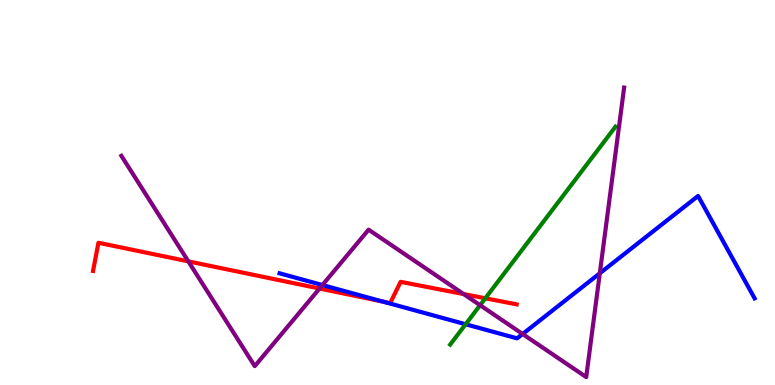[{'lines': ['blue', 'red'], 'intersections': [{'x': 4.95, 'y': 2.16}]}, {'lines': ['green', 'red'], 'intersections': [{'x': 6.26, 'y': 2.25}]}, {'lines': ['purple', 'red'], 'intersections': [{'x': 2.43, 'y': 3.21}, {'x': 4.12, 'y': 2.51}, {'x': 5.98, 'y': 2.36}]}, {'lines': ['blue', 'green'], 'intersections': [{'x': 6.01, 'y': 1.58}]}, {'lines': ['blue', 'purple'], 'intersections': [{'x': 4.16, 'y': 2.6}, {'x': 6.74, 'y': 1.32}, {'x': 7.74, 'y': 2.9}]}, {'lines': ['green', 'purple'], 'intersections': [{'x': 6.19, 'y': 2.07}]}]